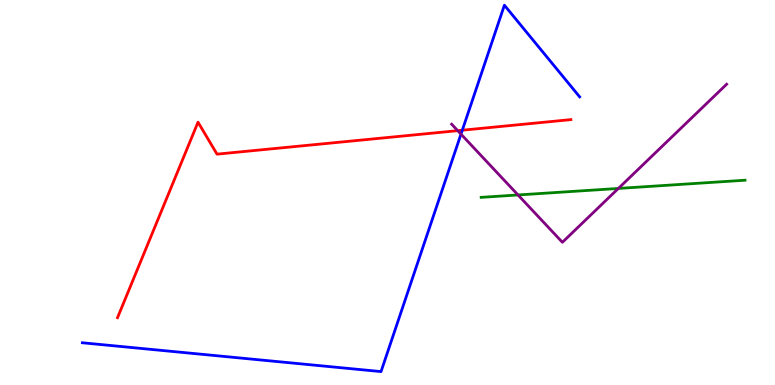[{'lines': ['blue', 'red'], 'intersections': [{'x': 5.97, 'y': 6.62}]}, {'lines': ['green', 'red'], 'intersections': []}, {'lines': ['purple', 'red'], 'intersections': [{'x': 5.91, 'y': 6.61}]}, {'lines': ['blue', 'green'], 'intersections': []}, {'lines': ['blue', 'purple'], 'intersections': [{'x': 5.95, 'y': 6.52}]}, {'lines': ['green', 'purple'], 'intersections': [{'x': 6.68, 'y': 4.94}, {'x': 7.98, 'y': 5.11}]}]